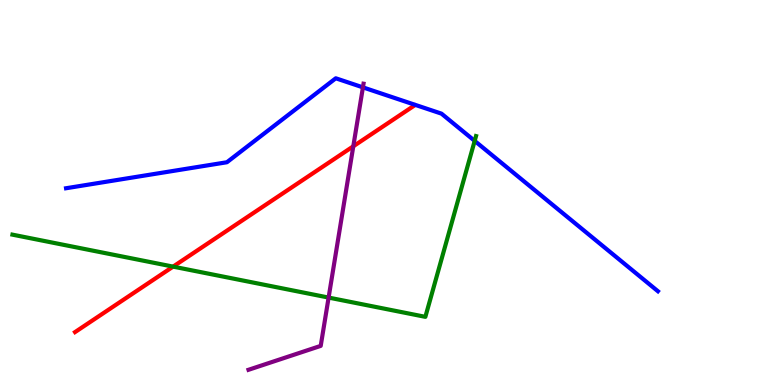[{'lines': ['blue', 'red'], 'intersections': []}, {'lines': ['green', 'red'], 'intersections': [{'x': 2.23, 'y': 3.07}]}, {'lines': ['purple', 'red'], 'intersections': [{'x': 4.56, 'y': 6.2}]}, {'lines': ['blue', 'green'], 'intersections': [{'x': 6.12, 'y': 6.34}]}, {'lines': ['blue', 'purple'], 'intersections': [{'x': 4.68, 'y': 7.73}]}, {'lines': ['green', 'purple'], 'intersections': [{'x': 4.24, 'y': 2.27}]}]